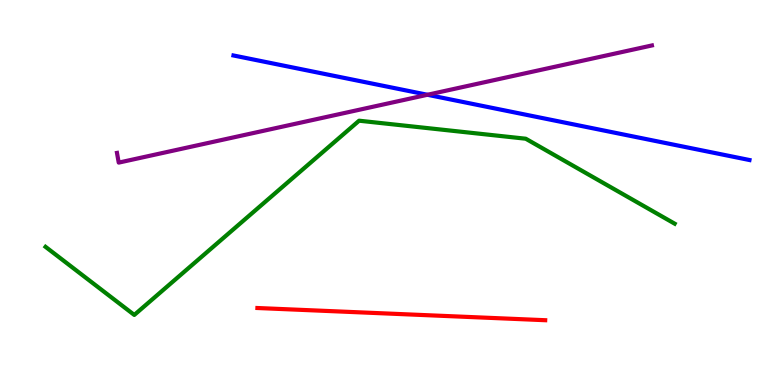[{'lines': ['blue', 'red'], 'intersections': []}, {'lines': ['green', 'red'], 'intersections': []}, {'lines': ['purple', 'red'], 'intersections': []}, {'lines': ['blue', 'green'], 'intersections': []}, {'lines': ['blue', 'purple'], 'intersections': [{'x': 5.52, 'y': 7.54}]}, {'lines': ['green', 'purple'], 'intersections': []}]